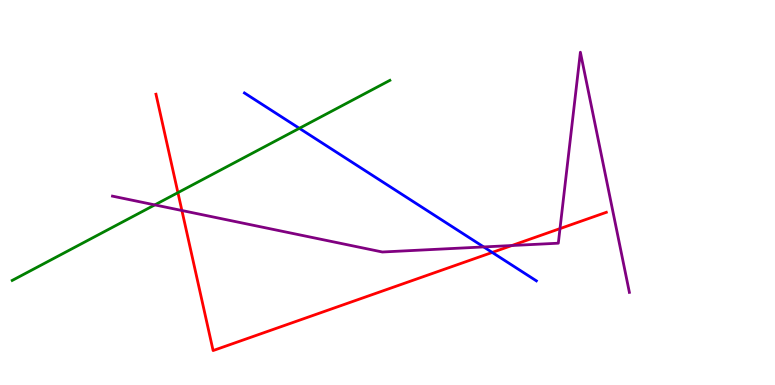[{'lines': ['blue', 'red'], 'intersections': [{'x': 6.35, 'y': 3.44}]}, {'lines': ['green', 'red'], 'intersections': [{'x': 2.3, 'y': 5.0}]}, {'lines': ['purple', 'red'], 'intersections': [{'x': 2.35, 'y': 4.53}, {'x': 6.6, 'y': 3.62}, {'x': 7.23, 'y': 4.06}]}, {'lines': ['blue', 'green'], 'intersections': [{'x': 3.86, 'y': 6.67}]}, {'lines': ['blue', 'purple'], 'intersections': [{'x': 6.24, 'y': 3.59}]}, {'lines': ['green', 'purple'], 'intersections': [{'x': 2.0, 'y': 4.68}]}]